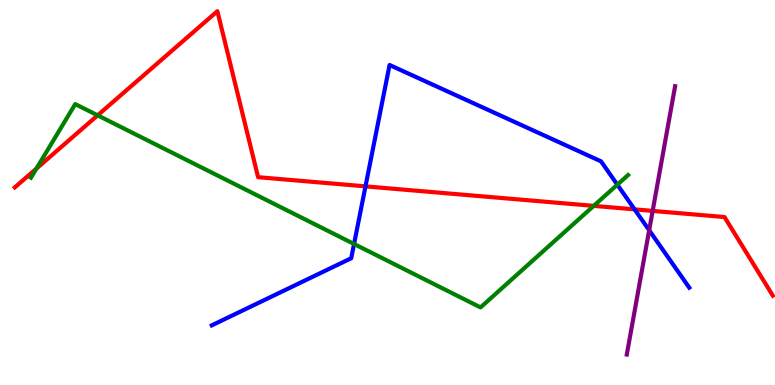[{'lines': ['blue', 'red'], 'intersections': [{'x': 4.72, 'y': 5.16}, {'x': 8.19, 'y': 4.56}]}, {'lines': ['green', 'red'], 'intersections': [{'x': 0.47, 'y': 5.62}, {'x': 1.26, 'y': 7.0}, {'x': 7.66, 'y': 4.65}]}, {'lines': ['purple', 'red'], 'intersections': [{'x': 8.42, 'y': 4.52}]}, {'lines': ['blue', 'green'], 'intersections': [{'x': 4.57, 'y': 3.66}, {'x': 7.97, 'y': 5.2}]}, {'lines': ['blue', 'purple'], 'intersections': [{'x': 8.38, 'y': 4.02}]}, {'lines': ['green', 'purple'], 'intersections': []}]